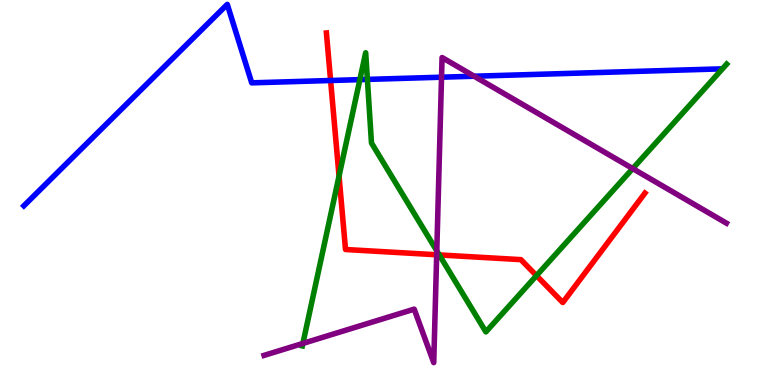[{'lines': ['blue', 'red'], 'intersections': [{'x': 4.27, 'y': 7.91}]}, {'lines': ['green', 'red'], 'intersections': [{'x': 4.37, 'y': 5.43}, {'x': 5.67, 'y': 3.38}, {'x': 6.92, 'y': 2.84}]}, {'lines': ['purple', 'red'], 'intersections': [{'x': 5.63, 'y': 3.38}]}, {'lines': ['blue', 'green'], 'intersections': [{'x': 4.64, 'y': 7.93}, {'x': 4.74, 'y': 7.94}]}, {'lines': ['blue', 'purple'], 'intersections': [{'x': 5.7, 'y': 7.99}, {'x': 6.12, 'y': 8.02}]}, {'lines': ['green', 'purple'], 'intersections': [{'x': 3.91, 'y': 1.08}, {'x': 5.64, 'y': 3.49}, {'x': 8.16, 'y': 5.62}]}]